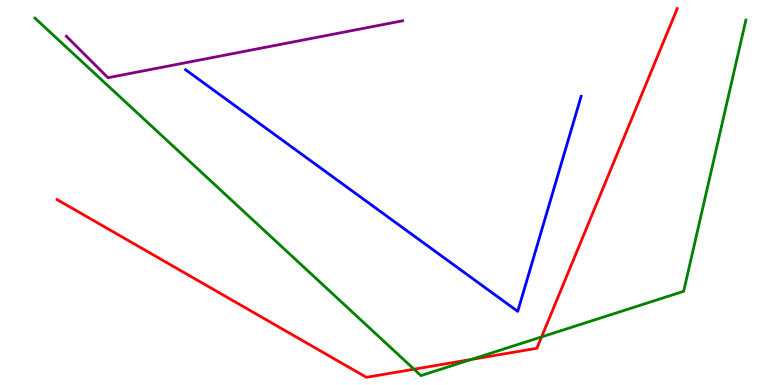[{'lines': ['blue', 'red'], 'intersections': []}, {'lines': ['green', 'red'], 'intersections': [{'x': 5.34, 'y': 0.41}, {'x': 6.08, 'y': 0.663}, {'x': 6.99, 'y': 1.25}]}, {'lines': ['purple', 'red'], 'intersections': []}, {'lines': ['blue', 'green'], 'intersections': []}, {'lines': ['blue', 'purple'], 'intersections': []}, {'lines': ['green', 'purple'], 'intersections': []}]